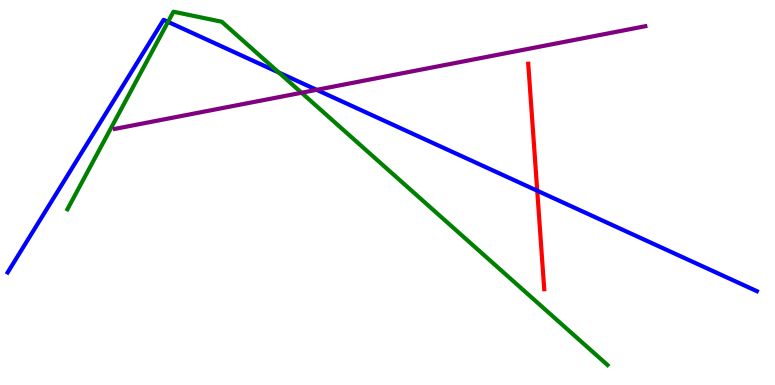[{'lines': ['blue', 'red'], 'intersections': [{'x': 6.93, 'y': 5.05}]}, {'lines': ['green', 'red'], 'intersections': []}, {'lines': ['purple', 'red'], 'intersections': []}, {'lines': ['blue', 'green'], 'intersections': [{'x': 2.17, 'y': 9.43}, {'x': 3.6, 'y': 8.12}]}, {'lines': ['blue', 'purple'], 'intersections': [{'x': 4.09, 'y': 7.67}]}, {'lines': ['green', 'purple'], 'intersections': [{'x': 3.89, 'y': 7.59}]}]